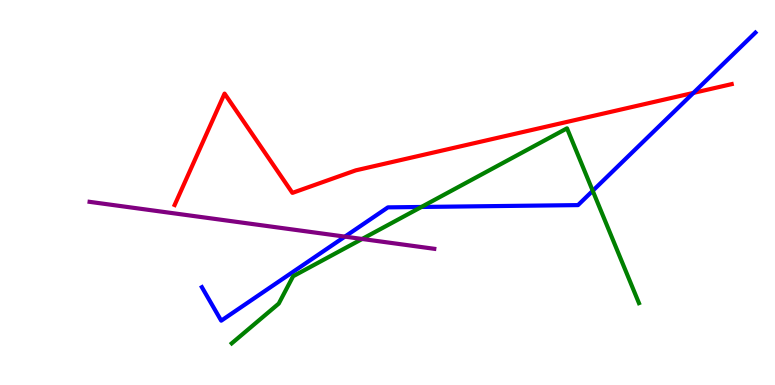[{'lines': ['blue', 'red'], 'intersections': [{'x': 8.95, 'y': 7.59}]}, {'lines': ['green', 'red'], 'intersections': []}, {'lines': ['purple', 'red'], 'intersections': []}, {'lines': ['blue', 'green'], 'intersections': [{'x': 5.44, 'y': 4.62}, {'x': 7.65, 'y': 5.04}]}, {'lines': ['blue', 'purple'], 'intersections': [{'x': 4.45, 'y': 3.85}]}, {'lines': ['green', 'purple'], 'intersections': [{'x': 4.67, 'y': 3.79}]}]